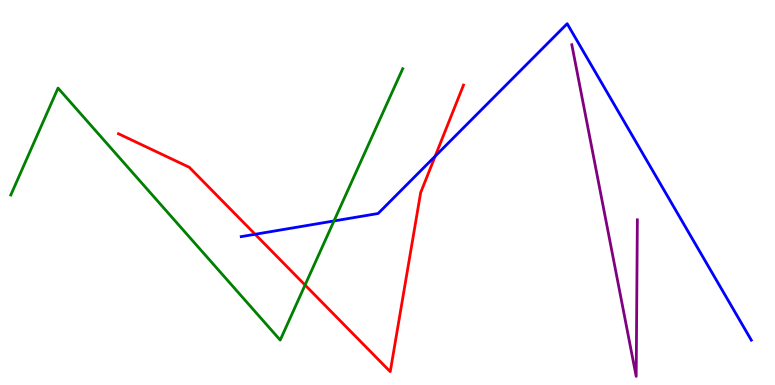[{'lines': ['blue', 'red'], 'intersections': [{'x': 3.29, 'y': 3.92}, {'x': 5.62, 'y': 5.94}]}, {'lines': ['green', 'red'], 'intersections': [{'x': 3.94, 'y': 2.6}]}, {'lines': ['purple', 'red'], 'intersections': []}, {'lines': ['blue', 'green'], 'intersections': [{'x': 4.31, 'y': 4.26}]}, {'lines': ['blue', 'purple'], 'intersections': []}, {'lines': ['green', 'purple'], 'intersections': []}]